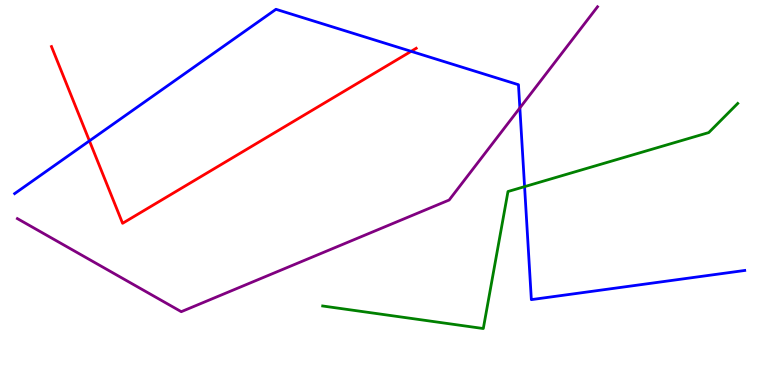[{'lines': ['blue', 'red'], 'intersections': [{'x': 1.15, 'y': 6.34}, {'x': 5.3, 'y': 8.67}]}, {'lines': ['green', 'red'], 'intersections': []}, {'lines': ['purple', 'red'], 'intersections': []}, {'lines': ['blue', 'green'], 'intersections': [{'x': 6.77, 'y': 5.15}]}, {'lines': ['blue', 'purple'], 'intersections': [{'x': 6.71, 'y': 7.2}]}, {'lines': ['green', 'purple'], 'intersections': []}]